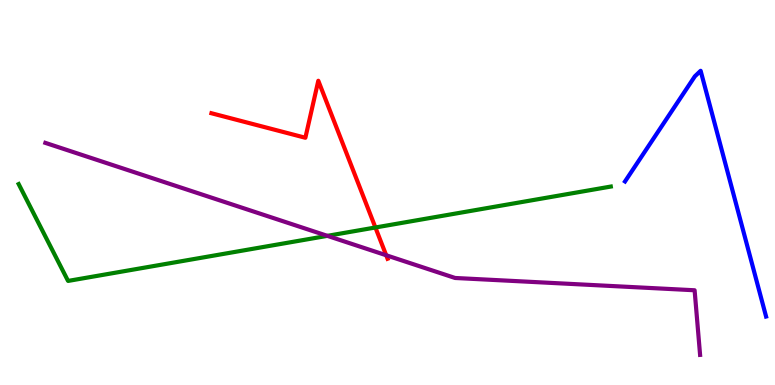[{'lines': ['blue', 'red'], 'intersections': []}, {'lines': ['green', 'red'], 'intersections': [{'x': 4.84, 'y': 4.09}]}, {'lines': ['purple', 'red'], 'intersections': [{'x': 4.98, 'y': 3.37}]}, {'lines': ['blue', 'green'], 'intersections': []}, {'lines': ['blue', 'purple'], 'intersections': []}, {'lines': ['green', 'purple'], 'intersections': [{'x': 4.22, 'y': 3.87}]}]